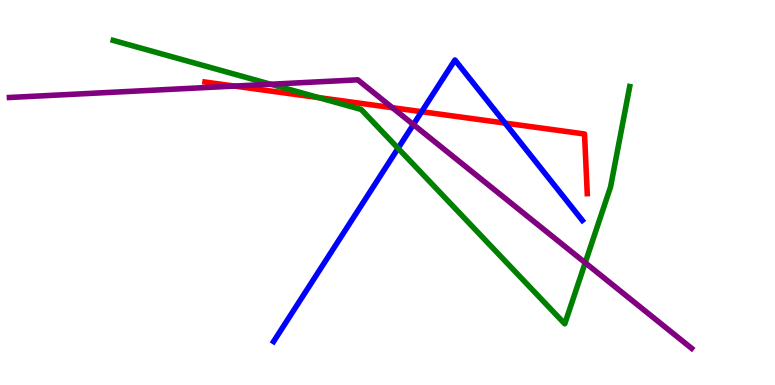[{'lines': ['blue', 'red'], 'intersections': [{'x': 5.44, 'y': 7.1}, {'x': 6.52, 'y': 6.8}]}, {'lines': ['green', 'red'], 'intersections': [{'x': 4.11, 'y': 7.47}]}, {'lines': ['purple', 'red'], 'intersections': [{'x': 3.03, 'y': 7.76}, {'x': 5.06, 'y': 7.2}]}, {'lines': ['blue', 'green'], 'intersections': [{'x': 5.14, 'y': 6.15}]}, {'lines': ['blue', 'purple'], 'intersections': [{'x': 5.33, 'y': 6.76}]}, {'lines': ['green', 'purple'], 'intersections': [{'x': 3.49, 'y': 7.81}, {'x': 7.55, 'y': 3.18}]}]